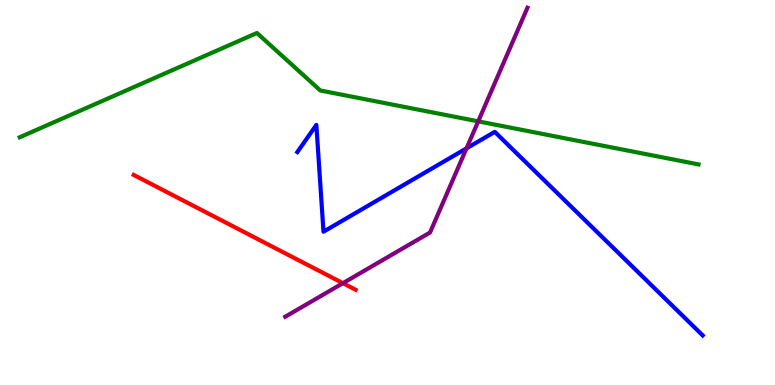[{'lines': ['blue', 'red'], 'intersections': []}, {'lines': ['green', 'red'], 'intersections': []}, {'lines': ['purple', 'red'], 'intersections': [{'x': 4.42, 'y': 2.64}]}, {'lines': ['blue', 'green'], 'intersections': []}, {'lines': ['blue', 'purple'], 'intersections': [{'x': 6.02, 'y': 6.15}]}, {'lines': ['green', 'purple'], 'intersections': [{'x': 6.17, 'y': 6.85}]}]